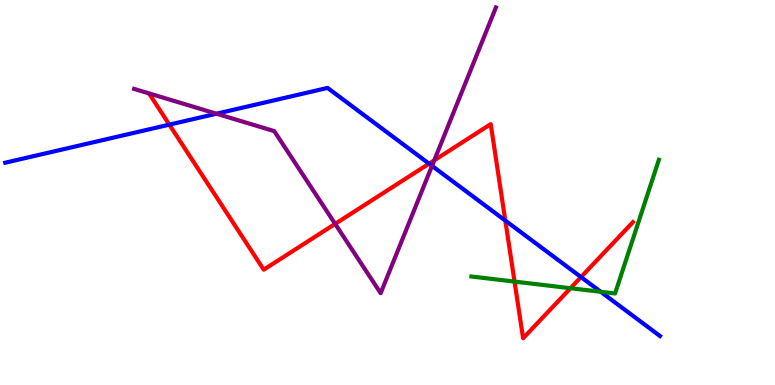[{'lines': ['blue', 'red'], 'intersections': [{'x': 2.18, 'y': 6.76}, {'x': 5.54, 'y': 5.75}, {'x': 6.52, 'y': 4.27}, {'x': 7.5, 'y': 2.8}]}, {'lines': ['green', 'red'], 'intersections': [{'x': 6.64, 'y': 2.69}, {'x': 7.36, 'y': 2.51}]}, {'lines': ['purple', 'red'], 'intersections': [{'x': 4.32, 'y': 4.18}, {'x': 5.6, 'y': 5.84}]}, {'lines': ['blue', 'green'], 'intersections': [{'x': 7.75, 'y': 2.42}]}, {'lines': ['blue', 'purple'], 'intersections': [{'x': 2.79, 'y': 7.05}, {'x': 5.57, 'y': 5.69}]}, {'lines': ['green', 'purple'], 'intersections': []}]